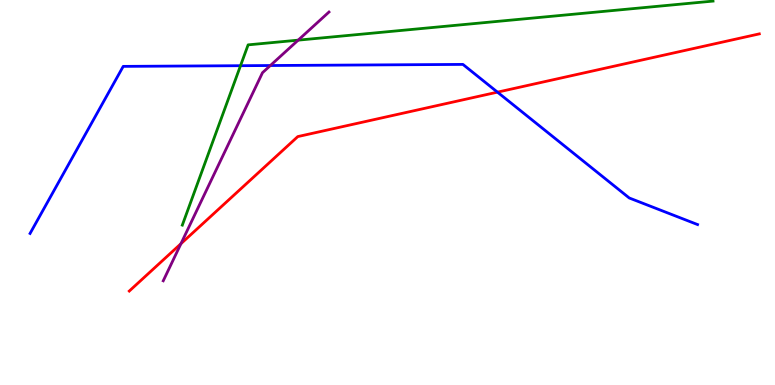[{'lines': ['blue', 'red'], 'intersections': [{'x': 6.42, 'y': 7.61}]}, {'lines': ['green', 'red'], 'intersections': []}, {'lines': ['purple', 'red'], 'intersections': [{'x': 2.33, 'y': 3.67}]}, {'lines': ['blue', 'green'], 'intersections': [{'x': 3.1, 'y': 8.29}]}, {'lines': ['blue', 'purple'], 'intersections': [{'x': 3.49, 'y': 8.3}]}, {'lines': ['green', 'purple'], 'intersections': [{'x': 3.85, 'y': 8.96}]}]